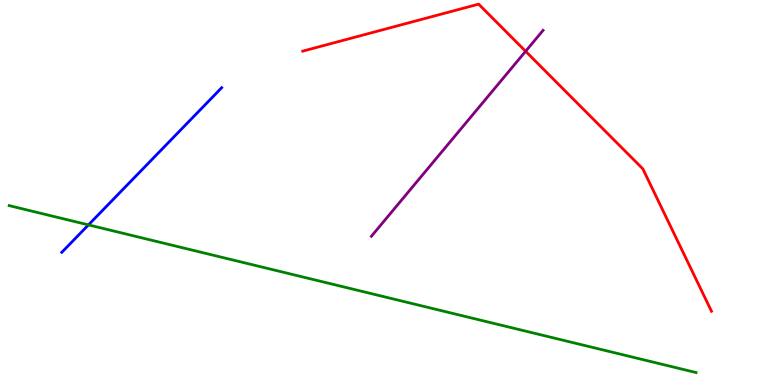[{'lines': ['blue', 'red'], 'intersections': []}, {'lines': ['green', 'red'], 'intersections': []}, {'lines': ['purple', 'red'], 'intersections': [{'x': 6.78, 'y': 8.67}]}, {'lines': ['blue', 'green'], 'intersections': [{'x': 1.14, 'y': 4.16}]}, {'lines': ['blue', 'purple'], 'intersections': []}, {'lines': ['green', 'purple'], 'intersections': []}]